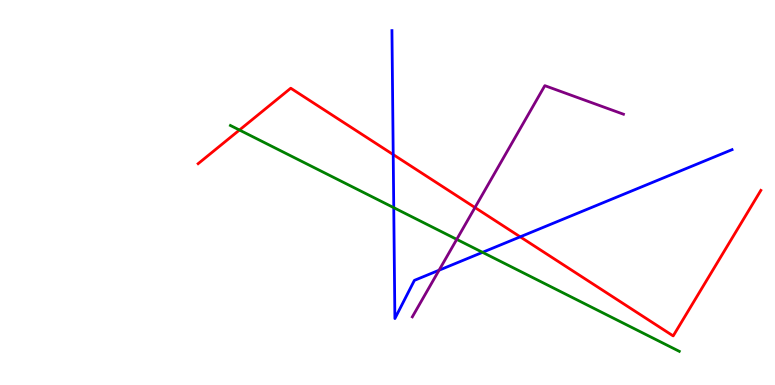[{'lines': ['blue', 'red'], 'intersections': [{'x': 5.07, 'y': 5.98}, {'x': 6.71, 'y': 3.85}]}, {'lines': ['green', 'red'], 'intersections': [{'x': 3.09, 'y': 6.62}]}, {'lines': ['purple', 'red'], 'intersections': [{'x': 6.13, 'y': 4.61}]}, {'lines': ['blue', 'green'], 'intersections': [{'x': 5.08, 'y': 4.61}, {'x': 6.23, 'y': 3.45}]}, {'lines': ['blue', 'purple'], 'intersections': [{'x': 5.67, 'y': 2.98}]}, {'lines': ['green', 'purple'], 'intersections': [{'x': 5.89, 'y': 3.78}]}]